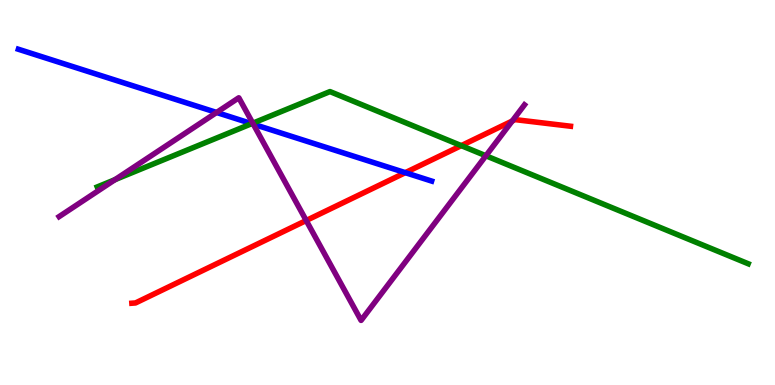[{'lines': ['blue', 'red'], 'intersections': [{'x': 5.23, 'y': 5.52}]}, {'lines': ['green', 'red'], 'intersections': [{'x': 5.95, 'y': 6.22}]}, {'lines': ['purple', 'red'], 'intersections': [{'x': 3.95, 'y': 4.27}, {'x': 6.61, 'y': 6.86}]}, {'lines': ['blue', 'green'], 'intersections': [{'x': 3.25, 'y': 6.79}]}, {'lines': ['blue', 'purple'], 'intersections': [{'x': 2.79, 'y': 7.08}, {'x': 3.27, 'y': 6.77}]}, {'lines': ['green', 'purple'], 'intersections': [{'x': 1.48, 'y': 5.33}, {'x': 3.26, 'y': 6.8}, {'x': 6.27, 'y': 5.95}]}]